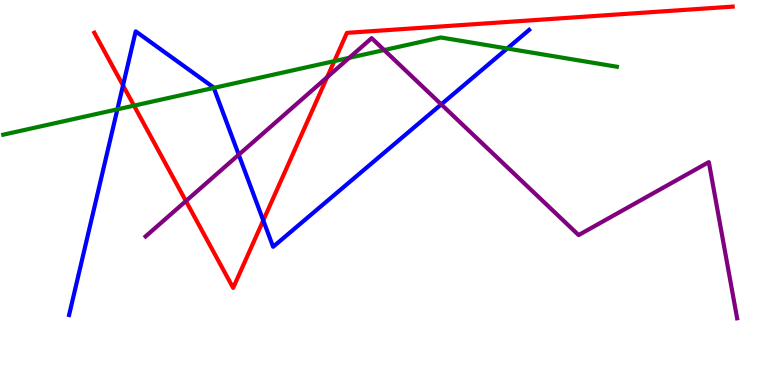[{'lines': ['blue', 'red'], 'intersections': [{'x': 1.59, 'y': 7.78}, {'x': 3.4, 'y': 4.27}]}, {'lines': ['green', 'red'], 'intersections': [{'x': 1.73, 'y': 7.26}, {'x': 4.31, 'y': 8.41}]}, {'lines': ['purple', 'red'], 'intersections': [{'x': 2.4, 'y': 4.78}, {'x': 4.22, 'y': 8.0}]}, {'lines': ['blue', 'green'], 'intersections': [{'x': 1.51, 'y': 7.16}, {'x': 2.76, 'y': 7.72}, {'x': 6.54, 'y': 8.74}]}, {'lines': ['blue', 'purple'], 'intersections': [{'x': 3.08, 'y': 5.98}, {'x': 5.69, 'y': 7.29}]}, {'lines': ['green', 'purple'], 'intersections': [{'x': 4.51, 'y': 8.5}, {'x': 4.96, 'y': 8.7}]}]